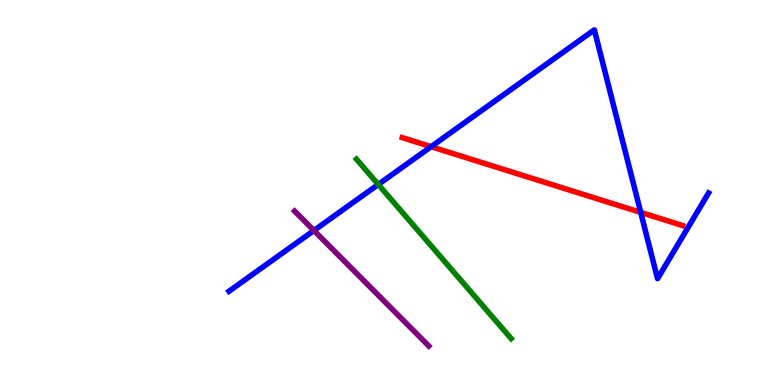[{'lines': ['blue', 'red'], 'intersections': [{'x': 5.56, 'y': 6.19}, {'x': 8.27, 'y': 4.48}]}, {'lines': ['green', 'red'], 'intersections': []}, {'lines': ['purple', 'red'], 'intersections': []}, {'lines': ['blue', 'green'], 'intersections': [{'x': 4.88, 'y': 5.21}]}, {'lines': ['blue', 'purple'], 'intersections': [{'x': 4.05, 'y': 4.01}]}, {'lines': ['green', 'purple'], 'intersections': []}]